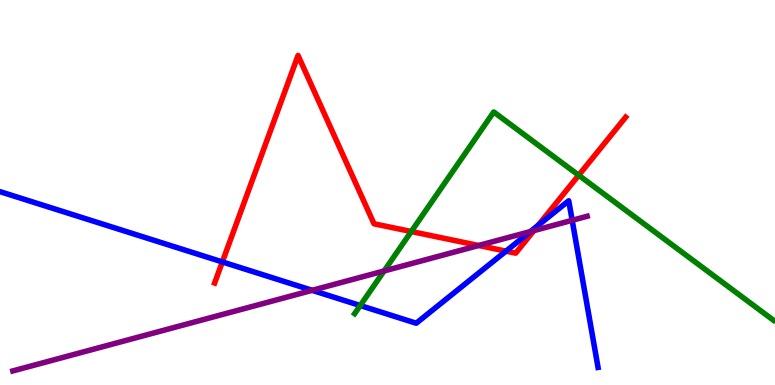[{'lines': ['blue', 'red'], 'intersections': [{'x': 2.87, 'y': 3.2}, {'x': 6.53, 'y': 3.48}, {'x': 6.94, 'y': 4.15}]}, {'lines': ['green', 'red'], 'intersections': [{'x': 5.31, 'y': 3.99}, {'x': 7.47, 'y': 5.45}]}, {'lines': ['purple', 'red'], 'intersections': [{'x': 6.18, 'y': 3.62}, {'x': 6.89, 'y': 4.01}]}, {'lines': ['blue', 'green'], 'intersections': [{'x': 4.65, 'y': 2.06}]}, {'lines': ['blue', 'purple'], 'intersections': [{'x': 4.03, 'y': 2.46}, {'x': 6.84, 'y': 3.99}, {'x': 7.38, 'y': 4.28}]}, {'lines': ['green', 'purple'], 'intersections': [{'x': 4.96, 'y': 2.96}]}]